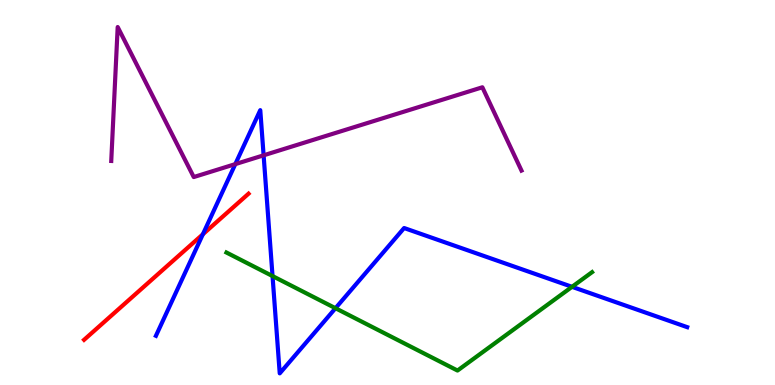[{'lines': ['blue', 'red'], 'intersections': [{'x': 2.62, 'y': 3.91}]}, {'lines': ['green', 'red'], 'intersections': []}, {'lines': ['purple', 'red'], 'intersections': []}, {'lines': ['blue', 'green'], 'intersections': [{'x': 3.52, 'y': 2.83}, {'x': 4.33, 'y': 1.99}, {'x': 7.38, 'y': 2.55}]}, {'lines': ['blue', 'purple'], 'intersections': [{'x': 3.04, 'y': 5.74}, {'x': 3.4, 'y': 5.97}]}, {'lines': ['green', 'purple'], 'intersections': []}]